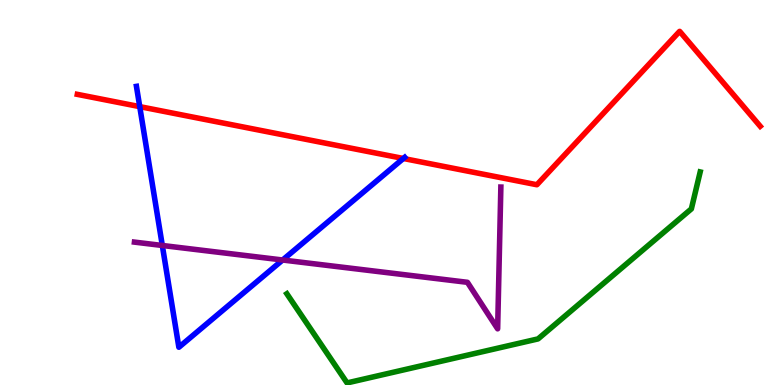[{'lines': ['blue', 'red'], 'intersections': [{'x': 1.8, 'y': 7.23}, {'x': 5.2, 'y': 5.88}]}, {'lines': ['green', 'red'], 'intersections': []}, {'lines': ['purple', 'red'], 'intersections': []}, {'lines': ['blue', 'green'], 'intersections': []}, {'lines': ['blue', 'purple'], 'intersections': [{'x': 2.09, 'y': 3.62}, {'x': 3.65, 'y': 3.25}]}, {'lines': ['green', 'purple'], 'intersections': []}]